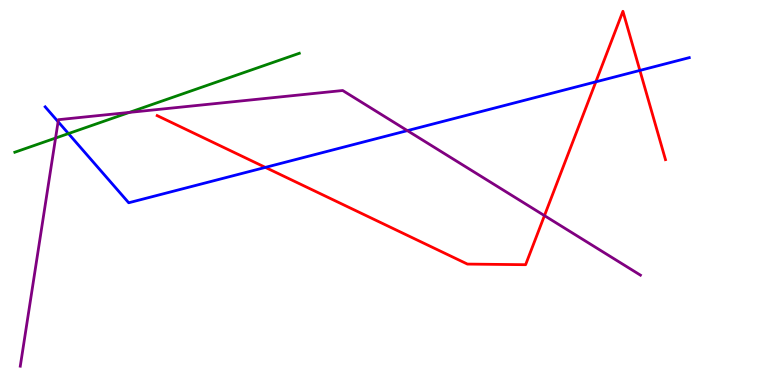[{'lines': ['blue', 'red'], 'intersections': [{'x': 3.42, 'y': 5.65}, {'x': 7.69, 'y': 7.87}, {'x': 8.26, 'y': 8.17}]}, {'lines': ['green', 'red'], 'intersections': []}, {'lines': ['purple', 'red'], 'intersections': [{'x': 7.03, 'y': 4.4}]}, {'lines': ['blue', 'green'], 'intersections': [{'x': 0.883, 'y': 6.53}]}, {'lines': ['blue', 'purple'], 'intersections': [{'x': 0.75, 'y': 6.84}, {'x': 5.26, 'y': 6.61}]}, {'lines': ['green', 'purple'], 'intersections': [{'x': 0.717, 'y': 6.41}, {'x': 1.67, 'y': 7.08}]}]